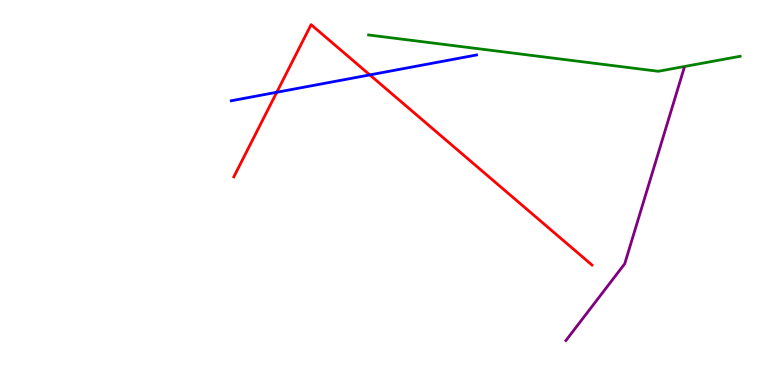[{'lines': ['blue', 'red'], 'intersections': [{'x': 3.57, 'y': 7.6}, {'x': 4.77, 'y': 8.05}]}, {'lines': ['green', 'red'], 'intersections': []}, {'lines': ['purple', 'red'], 'intersections': []}, {'lines': ['blue', 'green'], 'intersections': []}, {'lines': ['blue', 'purple'], 'intersections': []}, {'lines': ['green', 'purple'], 'intersections': []}]